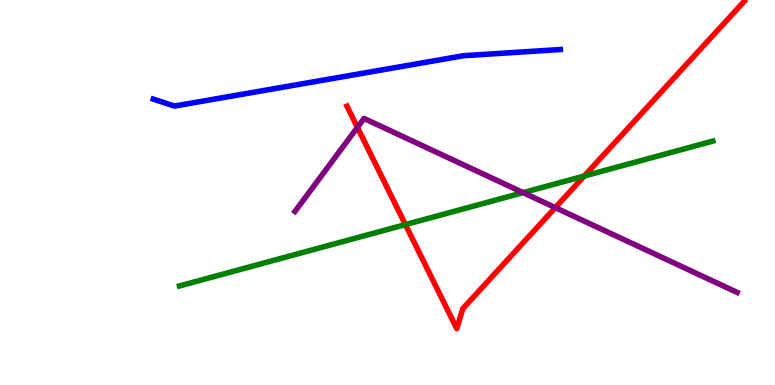[{'lines': ['blue', 'red'], 'intersections': []}, {'lines': ['green', 'red'], 'intersections': [{'x': 5.23, 'y': 4.17}, {'x': 7.54, 'y': 5.43}]}, {'lines': ['purple', 'red'], 'intersections': [{'x': 4.61, 'y': 6.69}, {'x': 7.17, 'y': 4.61}]}, {'lines': ['blue', 'green'], 'intersections': []}, {'lines': ['blue', 'purple'], 'intersections': []}, {'lines': ['green', 'purple'], 'intersections': [{'x': 6.75, 'y': 5.0}]}]